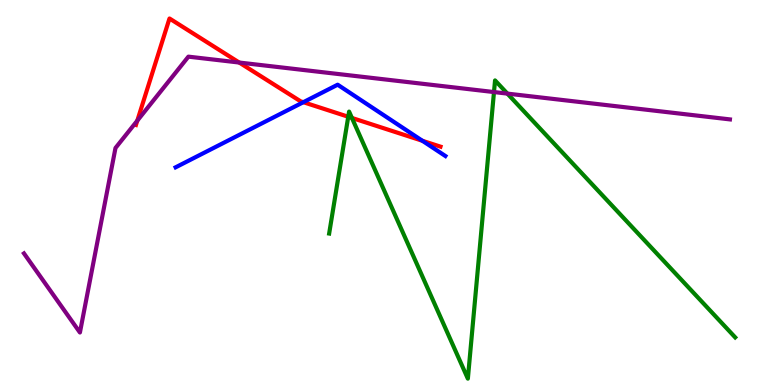[{'lines': ['blue', 'red'], 'intersections': [{'x': 3.91, 'y': 7.35}, {'x': 5.45, 'y': 6.34}]}, {'lines': ['green', 'red'], 'intersections': [{'x': 4.49, 'y': 6.97}, {'x': 4.54, 'y': 6.94}]}, {'lines': ['purple', 'red'], 'intersections': [{'x': 1.77, 'y': 6.87}, {'x': 3.09, 'y': 8.38}]}, {'lines': ['blue', 'green'], 'intersections': []}, {'lines': ['blue', 'purple'], 'intersections': []}, {'lines': ['green', 'purple'], 'intersections': [{'x': 6.37, 'y': 7.61}, {'x': 6.55, 'y': 7.57}]}]